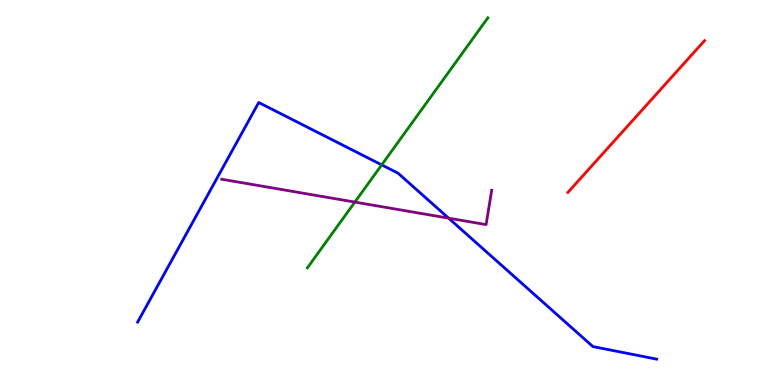[{'lines': ['blue', 'red'], 'intersections': []}, {'lines': ['green', 'red'], 'intersections': []}, {'lines': ['purple', 'red'], 'intersections': []}, {'lines': ['blue', 'green'], 'intersections': [{'x': 4.93, 'y': 5.72}]}, {'lines': ['blue', 'purple'], 'intersections': [{'x': 5.79, 'y': 4.33}]}, {'lines': ['green', 'purple'], 'intersections': [{'x': 4.58, 'y': 4.75}]}]